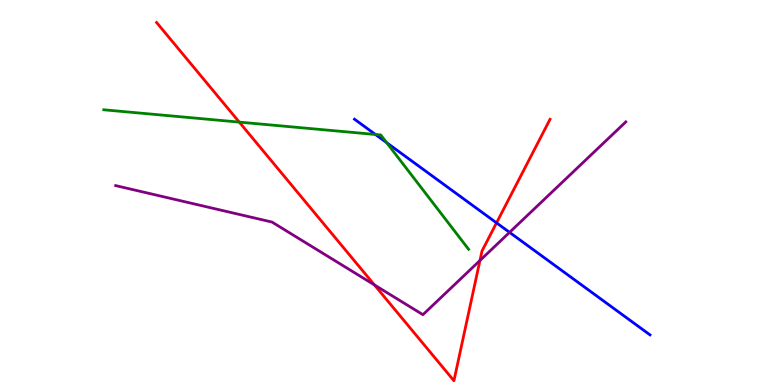[{'lines': ['blue', 'red'], 'intersections': [{'x': 6.41, 'y': 4.21}]}, {'lines': ['green', 'red'], 'intersections': [{'x': 3.09, 'y': 6.83}]}, {'lines': ['purple', 'red'], 'intersections': [{'x': 4.83, 'y': 2.6}, {'x': 6.19, 'y': 3.23}]}, {'lines': ['blue', 'green'], 'intersections': [{'x': 4.84, 'y': 6.51}, {'x': 4.99, 'y': 6.29}]}, {'lines': ['blue', 'purple'], 'intersections': [{'x': 6.57, 'y': 3.96}]}, {'lines': ['green', 'purple'], 'intersections': []}]